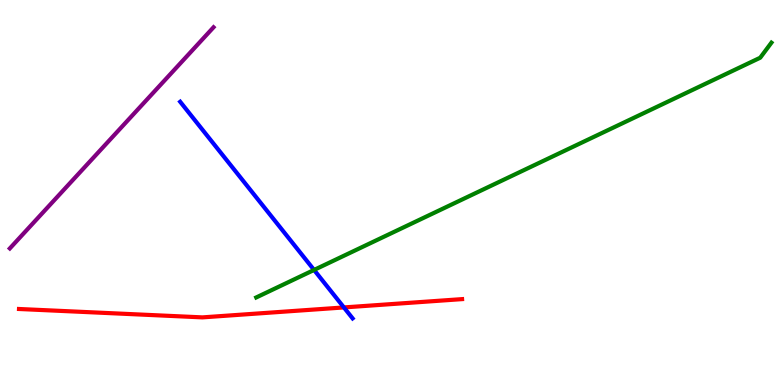[{'lines': ['blue', 'red'], 'intersections': [{'x': 4.44, 'y': 2.01}]}, {'lines': ['green', 'red'], 'intersections': []}, {'lines': ['purple', 'red'], 'intersections': []}, {'lines': ['blue', 'green'], 'intersections': [{'x': 4.05, 'y': 2.99}]}, {'lines': ['blue', 'purple'], 'intersections': []}, {'lines': ['green', 'purple'], 'intersections': []}]